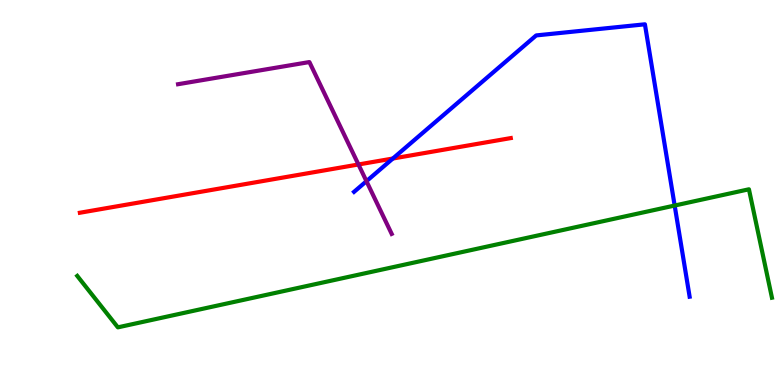[{'lines': ['blue', 'red'], 'intersections': [{'x': 5.07, 'y': 5.88}]}, {'lines': ['green', 'red'], 'intersections': []}, {'lines': ['purple', 'red'], 'intersections': [{'x': 4.63, 'y': 5.73}]}, {'lines': ['blue', 'green'], 'intersections': [{'x': 8.71, 'y': 4.66}]}, {'lines': ['blue', 'purple'], 'intersections': [{'x': 4.73, 'y': 5.29}]}, {'lines': ['green', 'purple'], 'intersections': []}]